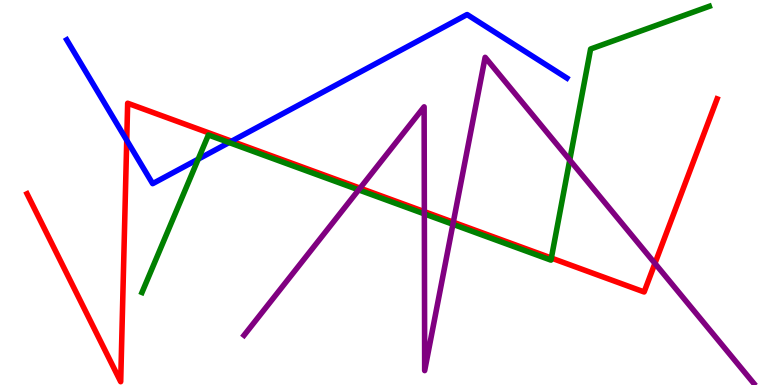[{'lines': ['blue', 'red'], 'intersections': [{'x': 1.64, 'y': 6.36}, {'x': 2.99, 'y': 6.33}]}, {'lines': ['green', 'red'], 'intersections': [{'x': 7.11, 'y': 3.3}]}, {'lines': ['purple', 'red'], 'intersections': [{'x': 4.65, 'y': 5.11}, {'x': 5.48, 'y': 4.5}, {'x': 5.85, 'y': 4.23}, {'x': 8.45, 'y': 3.16}]}, {'lines': ['blue', 'green'], 'intersections': [{'x': 2.56, 'y': 5.87}, {'x': 2.96, 'y': 6.3}]}, {'lines': ['blue', 'purple'], 'intersections': []}, {'lines': ['green', 'purple'], 'intersections': [{'x': 4.63, 'y': 5.07}, {'x': 5.48, 'y': 4.44}, {'x': 5.84, 'y': 4.17}, {'x': 7.35, 'y': 5.84}]}]